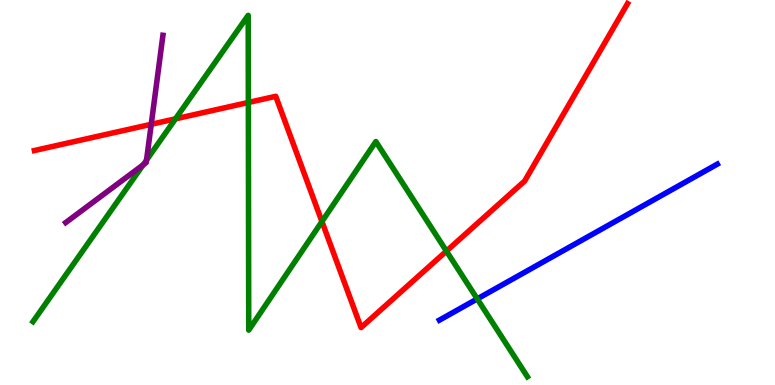[{'lines': ['blue', 'red'], 'intersections': []}, {'lines': ['green', 'red'], 'intersections': [{'x': 2.26, 'y': 6.91}, {'x': 3.2, 'y': 7.34}, {'x': 4.15, 'y': 4.25}, {'x': 5.76, 'y': 3.48}]}, {'lines': ['purple', 'red'], 'intersections': [{'x': 1.95, 'y': 6.77}]}, {'lines': ['blue', 'green'], 'intersections': [{'x': 6.16, 'y': 2.24}]}, {'lines': ['blue', 'purple'], 'intersections': []}, {'lines': ['green', 'purple'], 'intersections': [{'x': 1.85, 'y': 5.72}, {'x': 1.89, 'y': 5.84}]}]